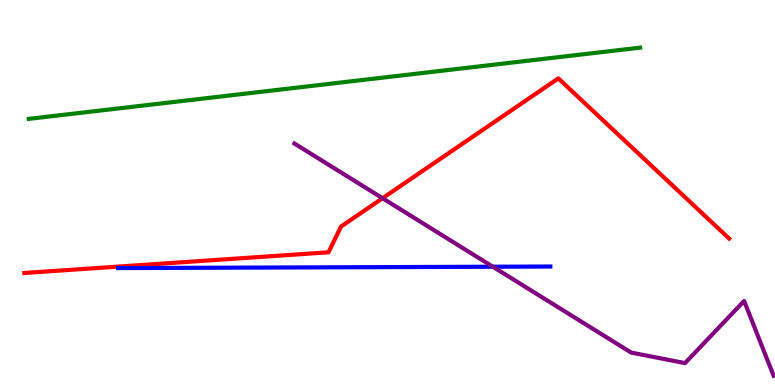[{'lines': ['blue', 'red'], 'intersections': []}, {'lines': ['green', 'red'], 'intersections': []}, {'lines': ['purple', 'red'], 'intersections': [{'x': 4.94, 'y': 4.85}]}, {'lines': ['blue', 'green'], 'intersections': []}, {'lines': ['blue', 'purple'], 'intersections': [{'x': 6.36, 'y': 3.07}]}, {'lines': ['green', 'purple'], 'intersections': []}]